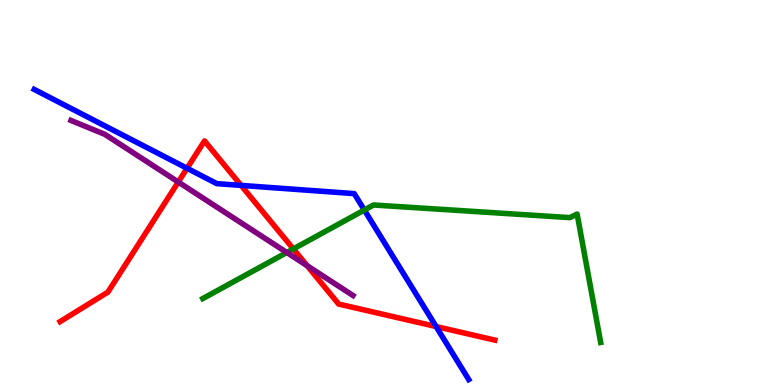[{'lines': ['blue', 'red'], 'intersections': [{'x': 2.41, 'y': 5.63}, {'x': 3.11, 'y': 5.18}, {'x': 5.63, 'y': 1.52}]}, {'lines': ['green', 'red'], 'intersections': [{'x': 3.79, 'y': 3.53}]}, {'lines': ['purple', 'red'], 'intersections': [{'x': 2.3, 'y': 5.27}, {'x': 3.96, 'y': 3.1}]}, {'lines': ['blue', 'green'], 'intersections': [{'x': 4.7, 'y': 4.54}]}, {'lines': ['blue', 'purple'], 'intersections': []}, {'lines': ['green', 'purple'], 'intersections': [{'x': 3.7, 'y': 3.44}]}]